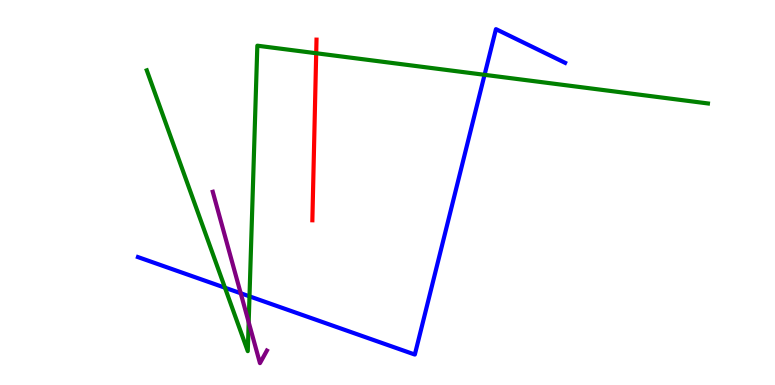[{'lines': ['blue', 'red'], 'intersections': []}, {'lines': ['green', 'red'], 'intersections': [{'x': 4.08, 'y': 8.62}]}, {'lines': ['purple', 'red'], 'intersections': []}, {'lines': ['blue', 'green'], 'intersections': [{'x': 2.9, 'y': 2.53}, {'x': 3.22, 'y': 2.3}, {'x': 6.25, 'y': 8.06}]}, {'lines': ['blue', 'purple'], 'intersections': [{'x': 3.11, 'y': 2.38}]}, {'lines': ['green', 'purple'], 'intersections': [{'x': 3.21, 'y': 1.63}]}]